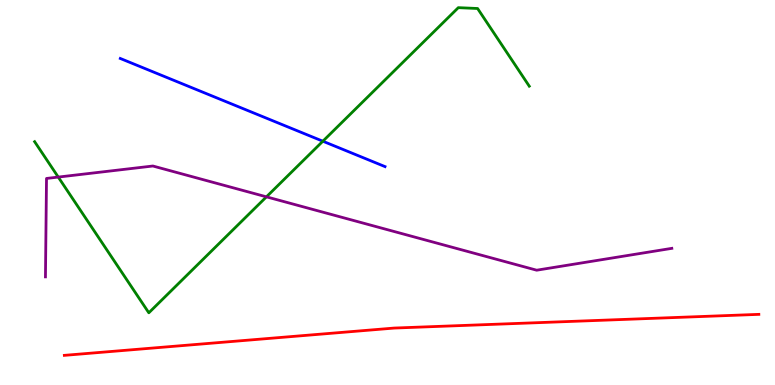[{'lines': ['blue', 'red'], 'intersections': []}, {'lines': ['green', 'red'], 'intersections': []}, {'lines': ['purple', 'red'], 'intersections': []}, {'lines': ['blue', 'green'], 'intersections': [{'x': 4.17, 'y': 6.33}]}, {'lines': ['blue', 'purple'], 'intersections': []}, {'lines': ['green', 'purple'], 'intersections': [{'x': 0.752, 'y': 5.4}, {'x': 3.44, 'y': 4.89}]}]